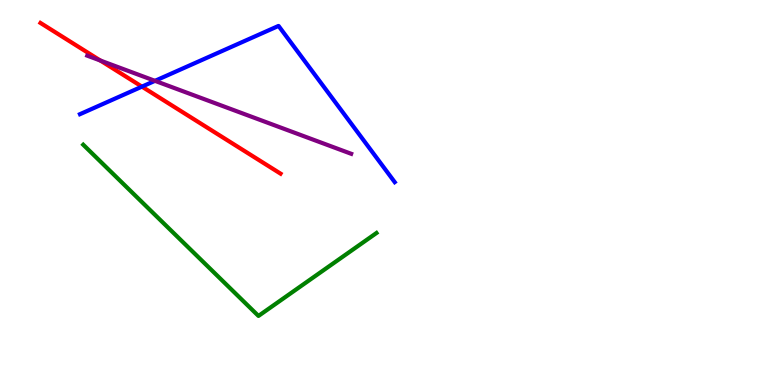[{'lines': ['blue', 'red'], 'intersections': [{'x': 1.83, 'y': 7.75}]}, {'lines': ['green', 'red'], 'intersections': []}, {'lines': ['purple', 'red'], 'intersections': [{'x': 1.29, 'y': 8.43}]}, {'lines': ['blue', 'green'], 'intersections': []}, {'lines': ['blue', 'purple'], 'intersections': [{'x': 2.0, 'y': 7.9}]}, {'lines': ['green', 'purple'], 'intersections': []}]